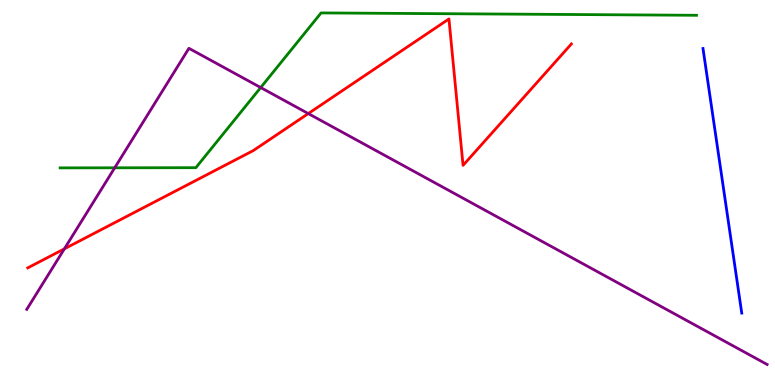[{'lines': ['blue', 'red'], 'intersections': []}, {'lines': ['green', 'red'], 'intersections': []}, {'lines': ['purple', 'red'], 'intersections': [{'x': 0.831, 'y': 3.54}, {'x': 3.98, 'y': 7.05}]}, {'lines': ['blue', 'green'], 'intersections': []}, {'lines': ['blue', 'purple'], 'intersections': []}, {'lines': ['green', 'purple'], 'intersections': [{'x': 1.48, 'y': 5.64}, {'x': 3.36, 'y': 7.73}]}]